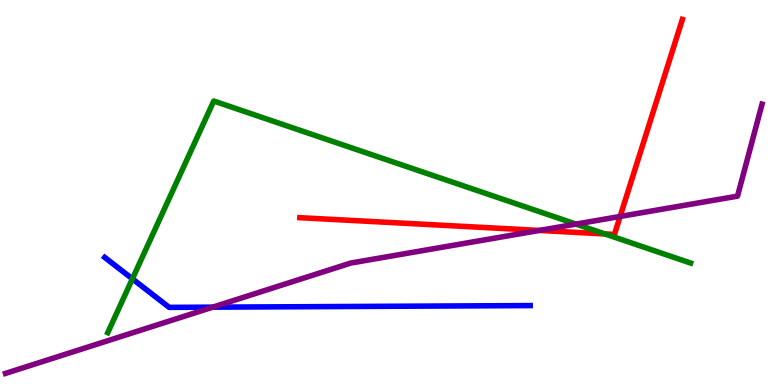[{'lines': ['blue', 'red'], 'intersections': []}, {'lines': ['green', 'red'], 'intersections': [{'x': 7.81, 'y': 3.92}]}, {'lines': ['purple', 'red'], 'intersections': [{'x': 6.96, 'y': 4.01}, {'x': 8.0, 'y': 4.38}]}, {'lines': ['blue', 'green'], 'intersections': [{'x': 1.71, 'y': 2.76}]}, {'lines': ['blue', 'purple'], 'intersections': [{'x': 2.75, 'y': 2.02}]}, {'lines': ['green', 'purple'], 'intersections': [{'x': 7.43, 'y': 4.18}]}]